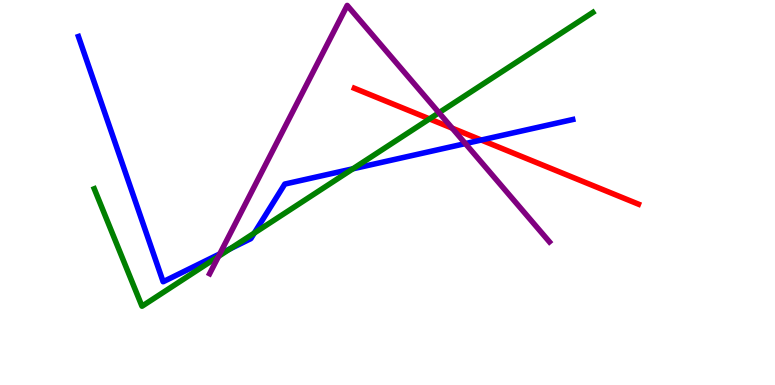[{'lines': ['blue', 'red'], 'intersections': [{'x': 6.21, 'y': 6.36}]}, {'lines': ['green', 'red'], 'intersections': [{'x': 5.54, 'y': 6.91}]}, {'lines': ['purple', 'red'], 'intersections': [{'x': 5.83, 'y': 6.67}]}, {'lines': ['blue', 'green'], 'intersections': [{'x': 2.97, 'y': 3.54}, {'x': 3.28, 'y': 3.95}, {'x': 4.55, 'y': 5.62}]}, {'lines': ['blue', 'purple'], 'intersections': [{'x': 2.84, 'y': 3.41}, {'x': 6.01, 'y': 6.27}]}, {'lines': ['green', 'purple'], 'intersections': [{'x': 2.82, 'y': 3.34}, {'x': 5.66, 'y': 7.07}]}]